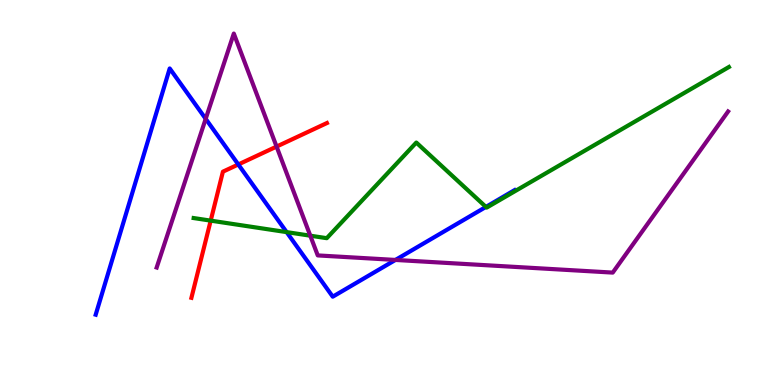[{'lines': ['blue', 'red'], 'intersections': [{'x': 3.07, 'y': 5.73}]}, {'lines': ['green', 'red'], 'intersections': [{'x': 2.72, 'y': 4.27}]}, {'lines': ['purple', 'red'], 'intersections': [{'x': 3.57, 'y': 6.19}]}, {'lines': ['blue', 'green'], 'intersections': [{'x': 3.7, 'y': 3.97}, {'x': 6.27, 'y': 4.63}]}, {'lines': ['blue', 'purple'], 'intersections': [{'x': 2.65, 'y': 6.91}, {'x': 5.1, 'y': 3.25}]}, {'lines': ['green', 'purple'], 'intersections': [{'x': 4.0, 'y': 3.88}]}]